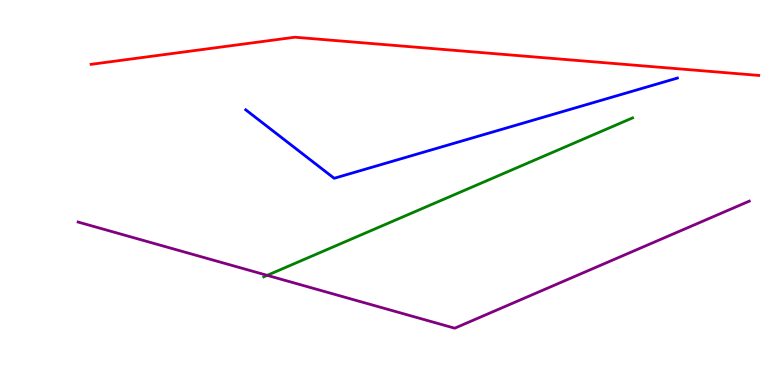[{'lines': ['blue', 'red'], 'intersections': []}, {'lines': ['green', 'red'], 'intersections': []}, {'lines': ['purple', 'red'], 'intersections': []}, {'lines': ['blue', 'green'], 'intersections': []}, {'lines': ['blue', 'purple'], 'intersections': []}, {'lines': ['green', 'purple'], 'intersections': [{'x': 3.45, 'y': 2.85}]}]